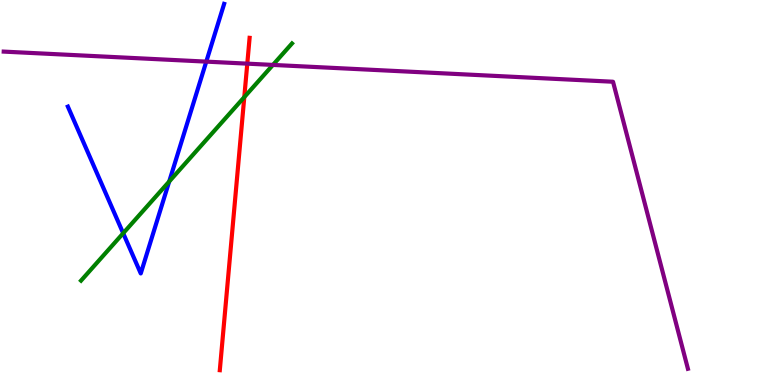[{'lines': ['blue', 'red'], 'intersections': []}, {'lines': ['green', 'red'], 'intersections': [{'x': 3.15, 'y': 7.48}]}, {'lines': ['purple', 'red'], 'intersections': [{'x': 3.19, 'y': 8.35}]}, {'lines': ['blue', 'green'], 'intersections': [{'x': 1.59, 'y': 3.94}, {'x': 2.18, 'y': 5.28}]}, {'lines': ['blue', 'purple'], 'intersections': [{'x': 2.66, 'y': 8.4}]}, {'lines': ['green', 'purple'], 'intersections': [{'x': 3.52, 'y': 8.31}]}]